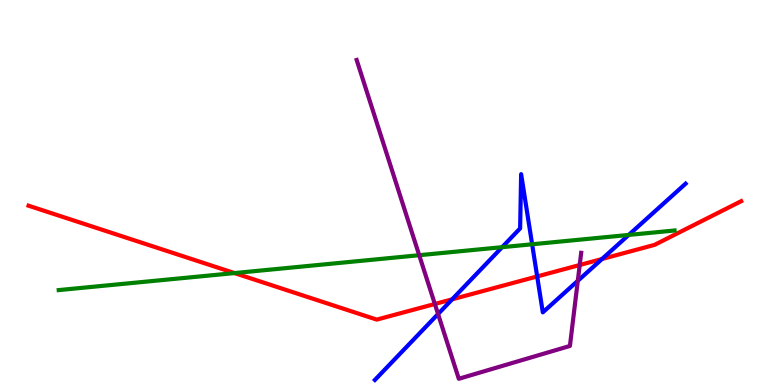[{'lines': ['blue', 'red'], 'intersections': [{'x': 5.83, 'y': 2.23}, {'x': 6.93, 'y': 2.82}, {'x': 7.77, 'y': 3.27}]}, {'lines': ['green', 'red'], 'intersections': [{'x': 3.03, 'y': 2.91}]}, {'lines': ['purple', 'red'], 'intersections': [{'x': 5.61, 'y': 2.1}, {'x': 7.48, 'y': 3.12}]}, {'lines': ['blue', 'green'], 'intersections': [{'x': 6.48, 'y': 3.58}, {'x': 6.87, 'y': 3.66}, {'x': 8.11, 'y': 3.9}]}, {'lines': ['blue', 'purple'], 'intersections': [{'x': 5.65, 'y': 1.84}, {'x': 7.46, 'y': 2.71}]}, {'lines': ['green', 'purple'], 'intersections': [{'x': 5.41, 'y': 3.37}]}]